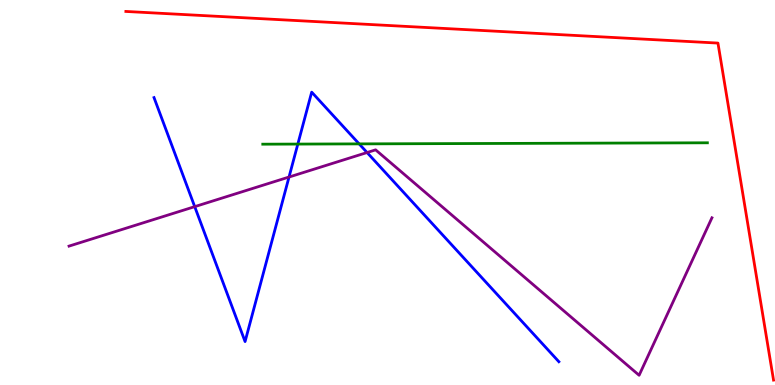[{'lines': ['blue', 'red'], 'intersections': []}, {'lines': ['green', 'red'], 'intersections': []}, {'lines': ['purple', 'red'], 'intersections': []}, {'lines': ['blue', 'green'], 'intersections': [{'x': 3.84, 'y': 6.26}, {'x': 4.63, 'y': 6.26}]}, {'lines': ['blue', 'purple'], 'intersections': [{'x': 2.51, 'y': 4.63}, {'x': 3.73, 'y': 5.4}, {'x': 4.74, 'y': 6.04}]}, {'lines': ['green', 'purple'], 'intersections': []}]